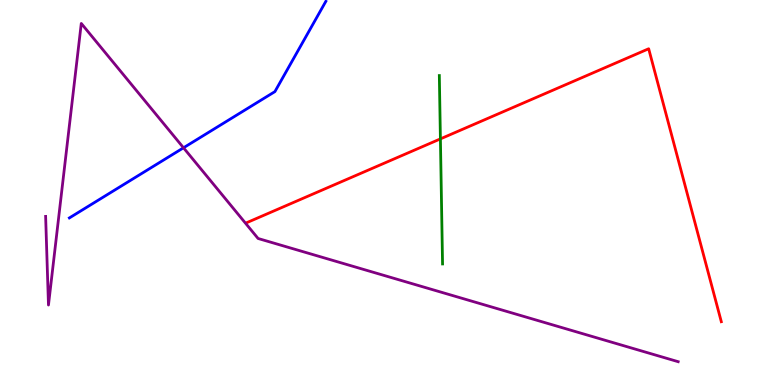[{'lines': ['blue', 'red'], 'intersections': []}, {'lines': ['green', 'red'], 'intersections': [{'x': 5.68, 'y': 6.39}]}, {'lines': ['purple', 'red'], 'intersections': []}, {'lines': ['blue', 'green'], 'intersections': []}, {'lines': ['blue', 'purple'], 'intersections': [{'x': 2.37, 'y': 6.16}]}, {'lines': ['green', 'purple'], 'intersections': []}]